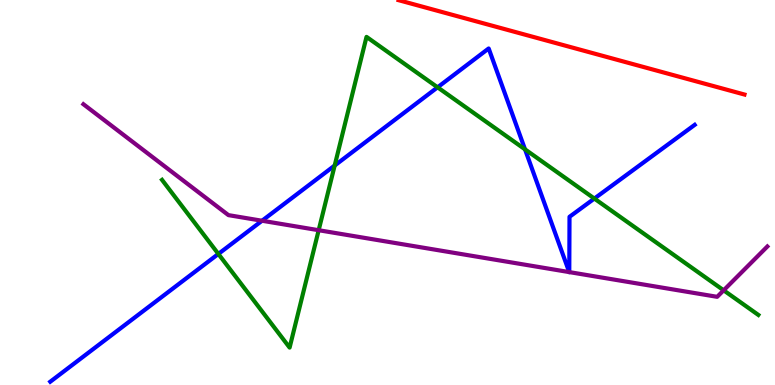[{'lines': ['blue', 'red'], 'intersections': []}, {'lines': ['green', 'red'], 'intersections': []}, {'lines': ['purple', 'red'], 'intersections': []}, {'lines': ['blue', 'green'], 'intersections': [{'x': 2.82, 'y': 3.4}, {'x': 4.32, 'y': 5.7}, {'x': 5.65, 'y': 7.73}, {'x': 6.77, 'y': 6.12}, {'x': 7.67, 'y': 4.84}]}, {'lines': ['blue', 'purple'], 'intersections': [{'x': 3.38, 'y': 4.27}, {'x': 7.34, 'y': 2.93}, {'x': 7.35, 'y': 2.93}]}, {'lines': ['green', 'purple'], 'intersections': [{'x': 4.11, 'y': 4.02}, {'x': 9.34, 'y': 2.46}]}]